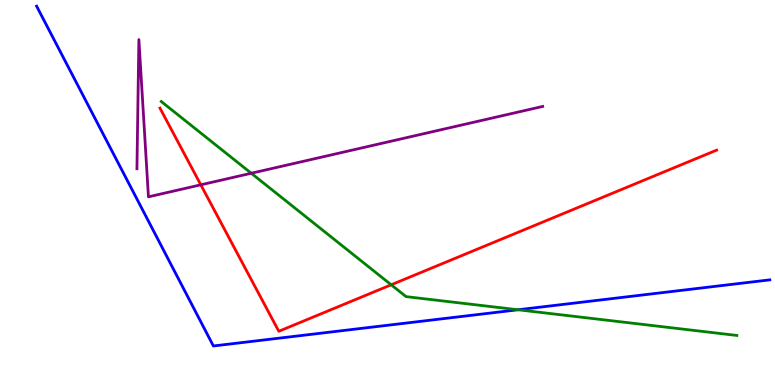[{'lines': ['blue', 'red'], 'intersections': []}, {'lines': ['green', 'red'], 'intersections': [{'x': 5.05, 'y': 2.6}]}, {'lines': ['purple', 'red'], 'intersections': [{'x': 2.59, 'y': 5.2}]}, {'lines': ['blue', 'green'], 'intersections': [{'x': 6.68, 'y': 1.95}]}, {'lines': ['blue', 'purple'], 'intersections': []}, {'lines': ['green', 'purple'], 'intersections': [{'x': 3.24, 'y': 5.5}]}]